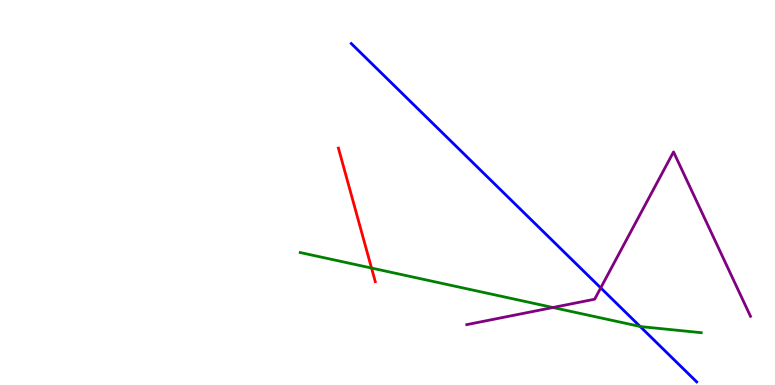[{'lines': ['blue', 'red'], 'intersections': []}, {'lines': ['green', 'red'], 'intersections': [{'x': 4.79, 'y': 3.04}]}, {'lines': ['purple', 'red'], 'intersections': []}, {'lines': ['blue', 'green'], 'intersections': [{'x': 8.26, 'y': 1.52}]}, {'lines': ['blue', 'purple'], 'intersections': [{'x': 7.75, 'y': 2.52}]}, {'lines': ['green', 'purple'], 'intersections': [{'x': 7.13, 'y': 2.01}]}]